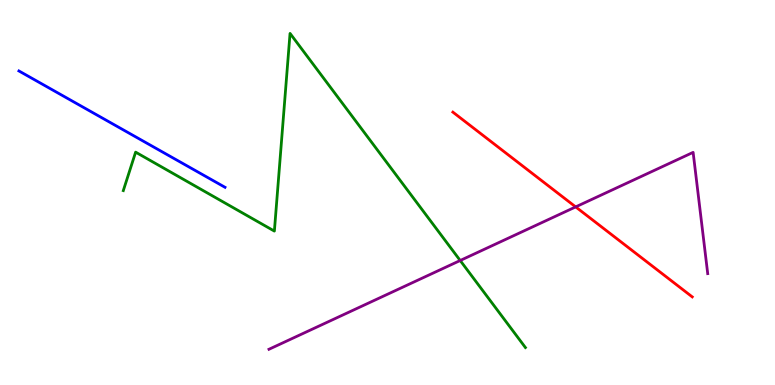[{'lines': ['blue', 'red'], 'intersections': []}, {'lines': ['green', 'red'], 'intersections': []}, {'lines': ['purple', 'red'], 'intersections': [{'x': 7.43, 'y': 4.63}]}, {'lines': ['blue', 'green'], 'intersections': []}, {'lines': ['blue', 'purple'], 'intersections': []}, {'lines': ['green', 'purple'], 'intersections': [{'x': 5.94, 'y': 3.23}]}]